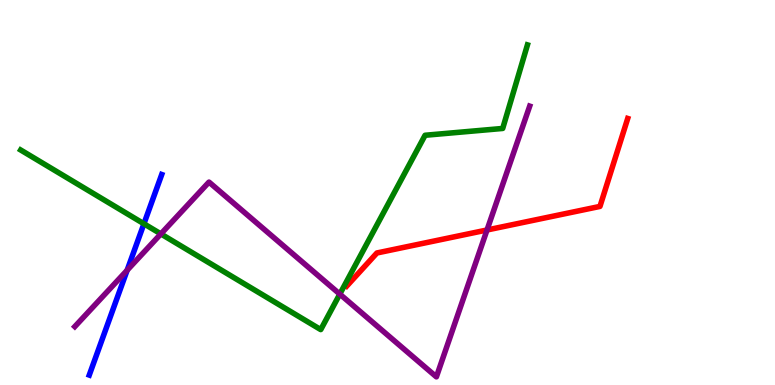[{'lines': ['blue', 'red'], 'intersections': []}, {'lines': ['green', 'red'], 'intersections': []}, {'lines': ['purple', 'red'], 'intersections': [{'x': 6.28, 'y': 4.03}]}, {'lines': ['blue', 'green'], 'intersections': [{'x': 1.86, 'y': 4.19}]}, {'lines': ['blue', 'purple'], 'intersections': [{'x': 1.64, 'y': 2.98}]}, {'lines': ['green', 'purple'], 'intersections': [{'x': 2.08, 'y': 3.92}, {'x': 4.38, 'y': 2.36}]}]